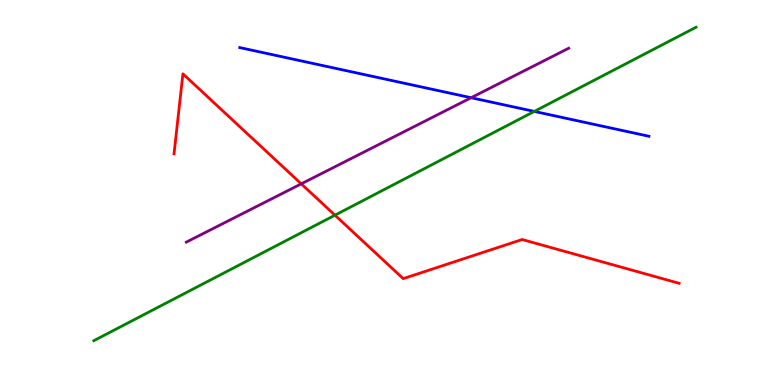[{'lines': ['blue', 'red'], 'intersections': []}, {'lines': ['green', 'red'], 'intersections': [{'x': 4.32, 'y': 4.41}]}, {'lines': ['purple', 'red'], 'intersections': [{'x': 3.89, 'y': 5.22}]}, {'lines': ['blue', 'green'], 'intersections': [{'x': 6.89, 'y': 7.11}]}, {'lines': ['blue', 'purple'], 'intersections': [{'x': 6.08, 'y': 7.46}]}, {'lines': ['green', 'purple'], 'intersections': []}]